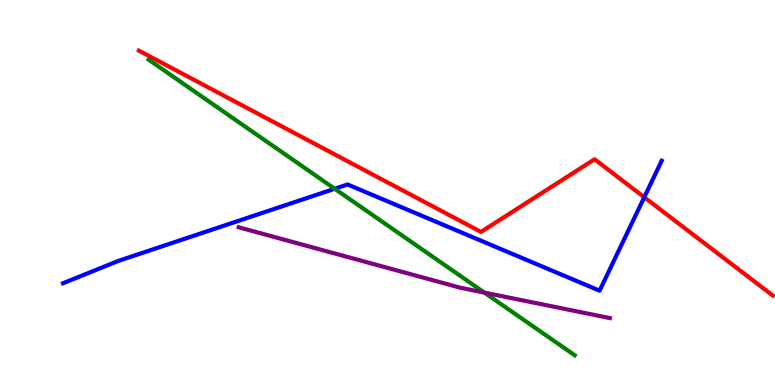[{'lines': ['blue', 'red'], 'intersections': [{'x': 8.31, 'y': 4.88}]}, {'lines': ['green', 'red'], 'intersections': []}, {'lines': ['purple', 'red'], 'intersections': []}, {'lines': ['blue', 'green'], 'intersections': [{'x': 4.32, 'y': 5.1}]}, {'lines': ['blue', 'purple'], 'intersections': []}, {'lines': ['green', 'purple'], 'intersections': [{'x': 6.25, 'y': 2.4}]}]